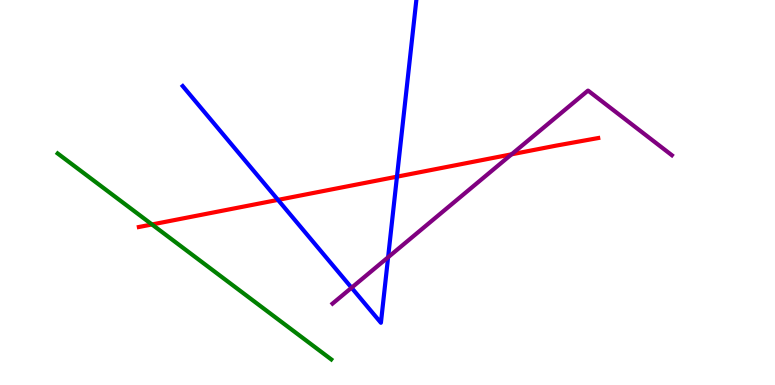[{'lines': ['blue', 'red'], 'intersections': [{'x': 3.59, 'y': 4.81}, {'x': 5.12, 'y': 5.41}]}, {'lines': ['green', 'red'], 'intersections': [{'x': 1.96, 'y': 4.17}]}, {'lines': ['purple', 'red'], 'intersections': [{'x': 6.6, 'y': 5.99}]}, {'lines': ['blue', 'green'], 'intersections': []}, {'lines': ['blue', 'purple'], 'intersections': [{'x': 4.54, 'y': 2.53}, {'x': 5.01, 'y': 3.32}]}, {'lines': ['green', 'purple'], 'intersections': []}]